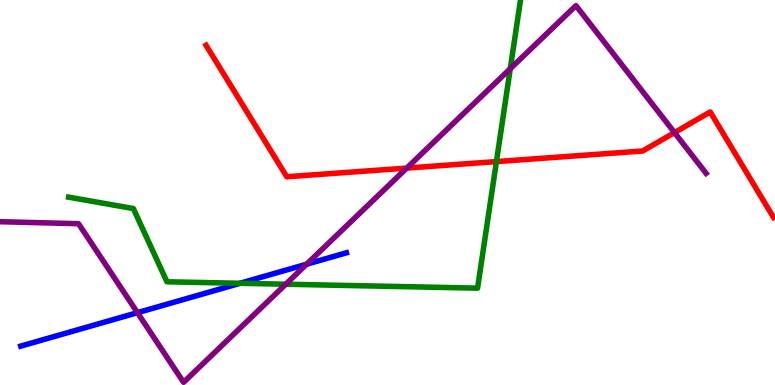[{'lines': ['blue', 'red'], 'intersections': []}, {'lines': ['green', 'red'], 'intersections': [{'x': 6.41, 'y': 5.8}]}, {'lines': ['purple', 'red'], 'intersections': [{'x': 5.25, 'y': 5.63}, {'x': 8.7, 'y': 6.56}]}, {'lines': ['blue', 'green'], 'intersections': [{'x': 3.1, 'y': 2.64}]}, {'lines': ['blue', 'purple'], 'intersections': [{'x': 1.77, 'y': 1.88}, {'x': 3.96, 'y': 3.14}]}, {'lines': ['green', 'purple'], 'intersections': [{'x': 3.69, 'y': 2.62}, {'x': 6.58, 'y': 8.22}]}]